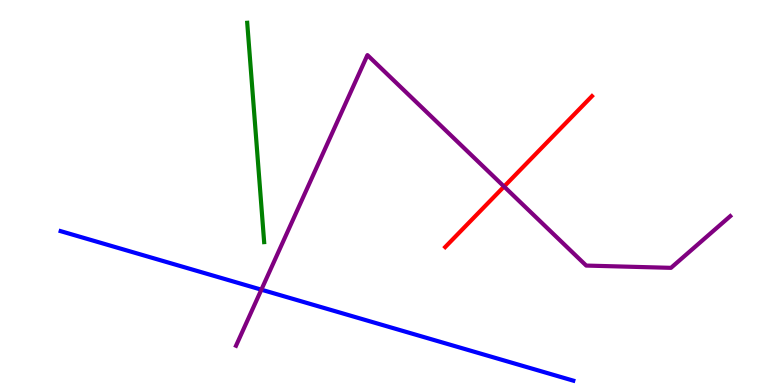[{'lines': ['blue', 'red'], 'intersections': []}, {'lines': ['green', 'red'], 'intersections': []}, {'lines': ['purple', 'red'], 'intersections': [{'x': 6.5, 'y': 5.15}]}, {'lines': ['blue', 'green'], 'intersections': []}, {'lines': ['blue', 'purple'], 'intersections': [{'x': 3.37, 'y': 2.48}]}, {'lines': ['green', 'purple'], 'intersections': []}]